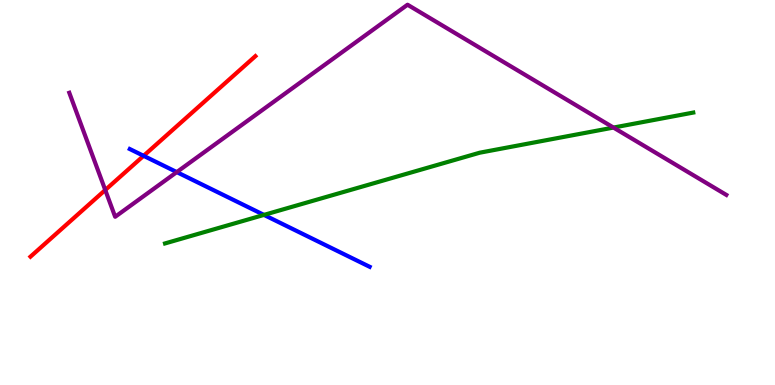[{'lines': ['blue', 'red'], 'intersections': [{'x': 1.85, 'y': 5.95}]}, {'lines': ['green', 'red'], 'intersections': []}, {'lines': ['purple', 'red'], 'intersections': [{'x': 1.36, 'y': 5.06}]}, {'lines': ['blue', 'green'], 'intersections': [{'x': 3.41, 'y': 4.42}]}, {'lines': ['blue', 'purple'], 'intersections': [{'x': 2.28, 'y': 5.53}]}, {'lines': ['green', 'purple'], 'intersections': [{'x': 7.92, 'y': 6.69}]}]